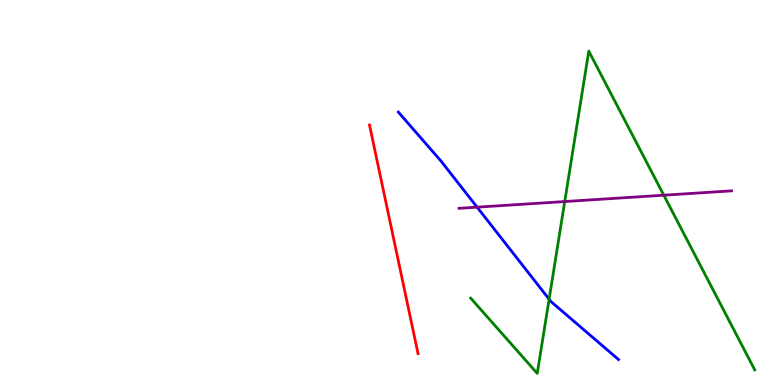[{'lines': ['blue', 'red'], 'intersections': []}, {'lines': ['green', 'red'], 'intersections': []}, {'lines': ['purple', 'red'], 'intersections': []}, {'lines': ['blue', 'green'], 'intersections': [{'x': 7.09, 'y': 2.23}]}, {'lines': ['blue', 'purple'], 'intersections': [{'x': 6.16, 'y': 4.62}]}, {'lines': ['green', 'purple'], 'intersections': [{'x': 7.29, 'y': 4.76}, {'x': 8.57, 'y': 4.93}]}]